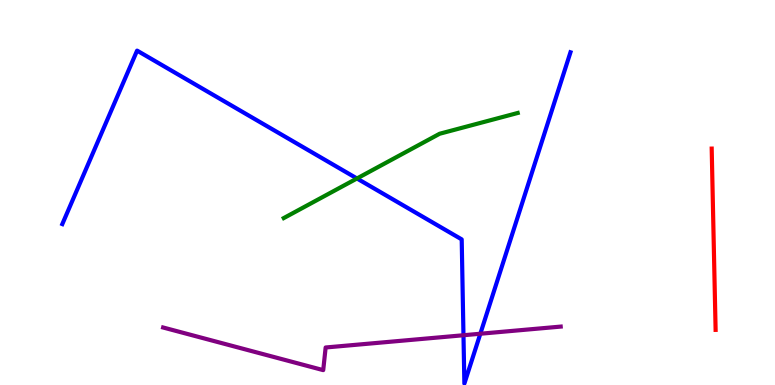[{'lines': ['blue', 'red'], 'intersections': []}, {'lines': ['green', 'red'], 'intersections': []}, {'lines': ['purple', 'red'], 'intersections': []}, {'lines': ['blue', 'green'], 'intersections': [{'x': 4.61, 'y': 5.36}]}, {'lines': ['blue', 'purple'], 'intersections': [{'x': 5.98, 'y': 1.29}, {'x': 6.2, 'y': 1.33}]}, {'lines': ['green', 'purple'], 'intersections': []}]